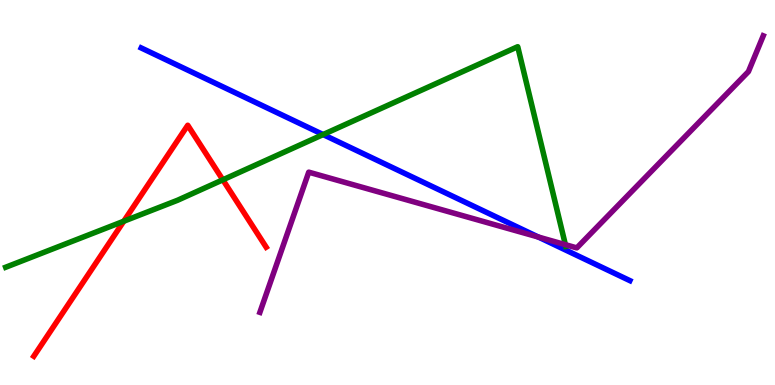[{'lines': ['blue', 'red'], 'intersections': []}, {'lines': ['green', 'red'], 'intersections': [{'x': 1.6, 'y': 4.25}, {'x': 2.88, 'y': 5.33}]}, {'lines': ['purple', 'red'], 'intersections': []}, {'lines': ['blue', 'green'], 'intersections': [{'x': 4.17, 'y': 6.51}]}, {'lines': ['blue', 'purple'], 'intersections': [{'x': 6.95, 'y': 3.84}]}, {'lines': ['green', 'purple'], 'intersections': [{'x': 7.3, 'y': 3.64}]}]